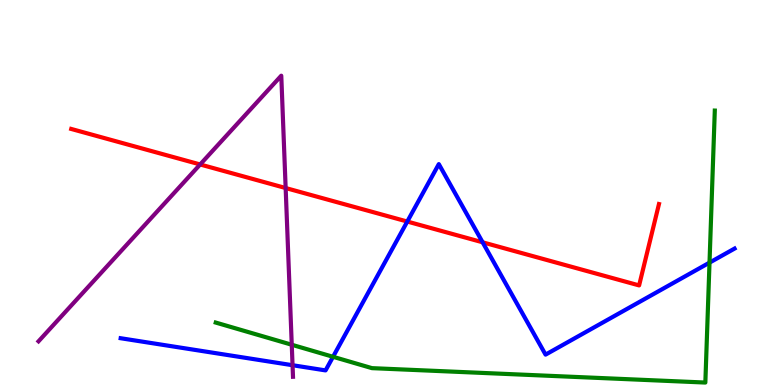[{'lines': ['blue', 'red'], 'intersections': [{'x': 5.26, 'y': 4.25}, {'x': 6.23, 'y': 3.71}]}, {'lines': ['green', 'red'], 'intersections': []}, {'lines': ['purple', 'red'], 'intersections': [{'x': 2.58, 'y': 5.73}, {'x': 3.69, 'y': 5.12}]}, {'lines': ['blue', 'green'], 'intersections': [{'x': 4.3, 'y': 0.733}, {'x': 9.15, 'y': 3.18}]}, {'lines': ['blue', 'purple'], 'intersections': [{'x': 3.77, 'y': 0.514}]}, {'lines': ['green', 'purple'], 'intersections': [{'x': 3.76, 'y': 1.05}]}]